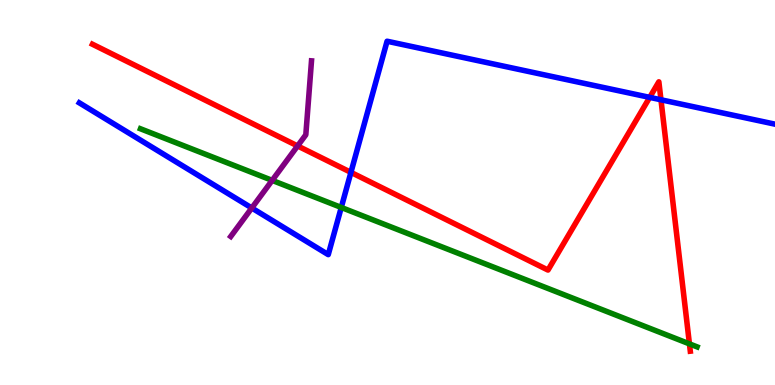[{'lines': ['blue', 'red'], 'intersections': [{'x': 4.53, 'y': 5.52}, {'x': 8.38, 'y': 7.47}, {'x': 8.53, 'y': 7.41}]}, {'lines': ['green', 'red'], 'intersections': [{'x': 8.9, 'y': 1.07}]}, {'lines': ['purple', 'red'], 'intersections': [{'x': 3.84, 'y': 6.21}]}, {'lines': ['blue', 'green'], 'intersections': [{'x': 4.4, 'y': 4.61}]}, {'lines': ['blue', 'purple'], 'intersections': [{'x': 3.25, 'y': 4.6}]}, {'lines': ['green', 'purple'], 'intersections': [{'x': 3.51, 'y': 5.31}]}]